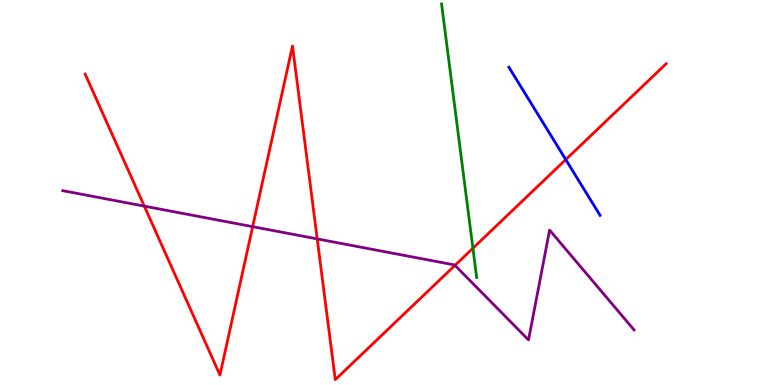[{'lines': ['blue', 'red'], 'intersections': [{'x': 7.3, 'y': 5.85}]}, {'lines': ['green', 'red'], 'intersections': [{'x': 6.1, 'y': 3.55}]}, {'lines': ['purple', 'red'], 'intersections': [{'x': 1.86, 'y': 4.65}, {'x': 3.26, 'y': 4.11}, {'x': 4.09, 'y': 3.79}, {'x': 5.87, 'y': 3.11}]}, {'lines': ['blue', 'green'], 'intersections': []}, {'lines': ['blue', 'purple'], 'intersections': []}, {'lines': ['green', 'purple'], 'intersections': []}]